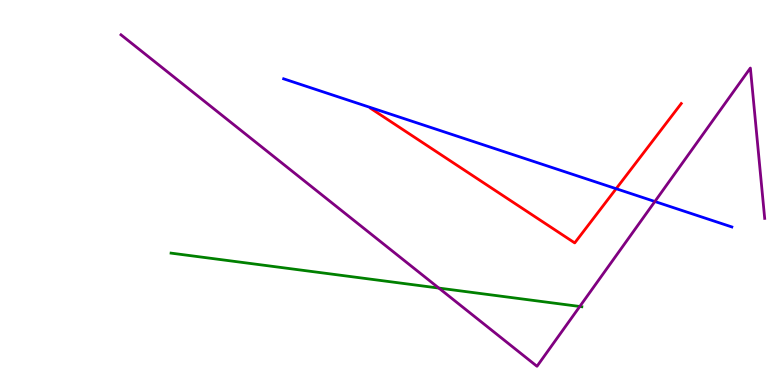[{'lines': ['blue', 'red'], 'intersections': [{'x': 7.95, 'y': 5.1}]}, {'lines': ['green', 'red'], 'intersections': []}, {'lines': ['purple', 'red'], 'intersections': []}, {'lines': ['blue', 'green'], 'intersections': []}, {'lines': ['blue', 'purple'], 'intersections': [{'x': 8.45, 'y': 4.77}]}, {'lines': ['green', 'purple'], 'intersections': [{'x': 5.66, 'y': 2.52}, {'x': 7.48, 'y': 2.04}]}]